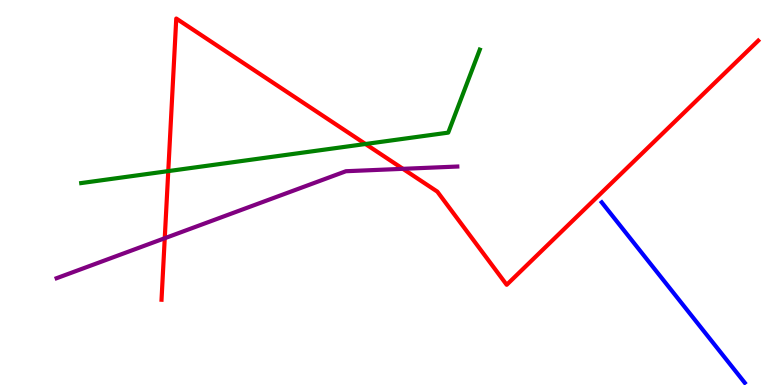[{'lines': ['blue', 'red'], 'intersections': []}, {'lines': ['green', 'red'], 'intersections': [{'x': 2.17, 'y': 5.56}, {'x': 4.72, 'y': 6.26}]}, {'lines': ['purple', 'red'], 'intersections': [{'x': 2.13, 'y': 3.81}, {'x': 5.2, 'y': 5.61}]}, {'lines': ['blue', 'green'], 'intersections': []}, {'lines': ['blue', 'purple'], 'intersections': []}, {'lines': ['green', 'purple'], 'intersections': []}]